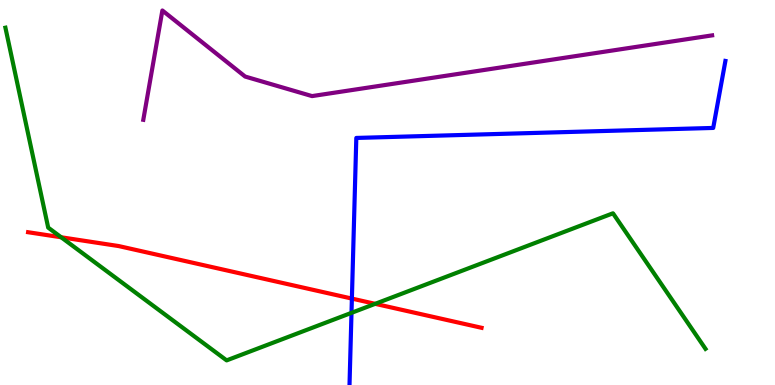[{'lines': ['blue', 'red'], 'intersections': [{'x': 4.54, 'y': 2.24}]}, {'lines': ['green', 'red'], 'intersections': [{'x': 0.789, 'y': 3.84}, {'x': 4.84, 'y': 2.11}]}, {'lines': ['purple', 'red'], 'intersections': []}, {'lines': ['blue', 'green'], 'intersections': [{'x': 4.54, 'y': 1.87}]}, {'lines': ['blue', 'purple'], 'intersections': []}, {'lines': ['green', 'purple'], 'intersections': []}]